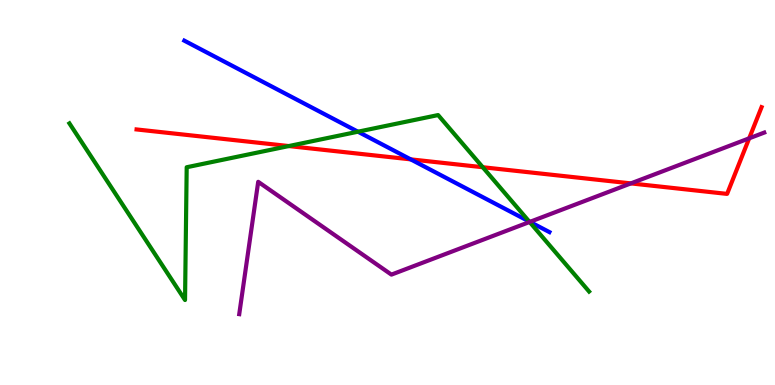[{'lines': ['blue', 'red'], 'intersections': [{'x': 5.3, 'y': 5.86}]}, {'lines': ['green', 'red'], 'intersections': [{'x': 3.73, 'y': 6.21}, {'x': 6.23, 'y': 5.66}]}, {'lines': ['purple', 'red'], 'intersections': [{'x': 8.14, 'y': 5.24}, {'x': 9.67, 'y': 6.41}]}, {'lines': ['blue', 'green'], 'intersections': [{'x': 4.62, 'y': 6.58}, {'x': 6.83, 'y': 4.25}]}, {'lines': ['blue', 'purple'], 'intersections': [{'x': 6.84, 'y': 4.24}]}, {'lines': ['green', 'purple'], 'intersections': [{'x': 6.83, 'y': 4.23}]}]